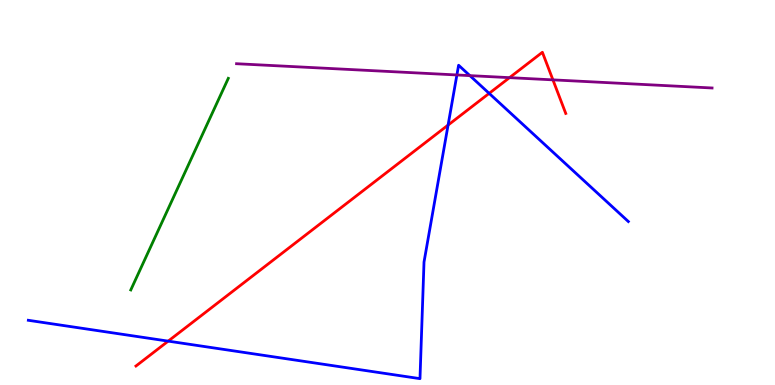[{'lines': ['blue', 'red'], 'intersections': [{'x': 2.17, 'y': 1.14}, {'x': 5.78, 'y': 6.75}, {'x': 6.31, 'y': 7.57}]}, {'lines': ['green', 'red'], 'intersections': []}, {'lines': ['purple', 'red'], 'intersections': [{'x': 6.57, 'y': 7.98}, {'x': 7.13, 'y': 7.93}]}, {'lines': ['blue', 'green'], 'intersections': []}, {'lines': ['blue', 'purple'], 'intersections': [{'x': 5.9, 'y': 8.05}, {'x': 6.06, 'y': 8.04}]}, {'lines': ['green', 'purple'], 'intersections': []}]